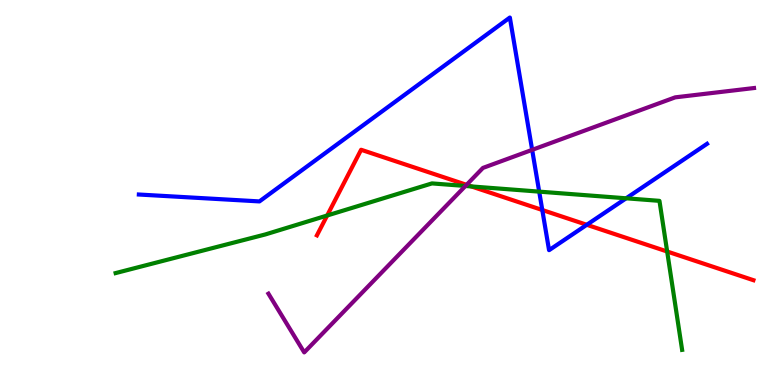[{'lines': ['blue', 'red'], 'intersections': [{'x': 7.0, 'y': 4.55}, {'x': 7.57, 'y': 4.16}]}, {'lines': ['green', 'red'], 'intersections': [{'x': 4.22, 'y': 4.4}, {'x': 6.08, 'y': 5.16}, {'x': 8.61, 'y': 3.47}]}, {'lines': ['purple', 'red'], 'intersections': [{'x': 6.02, 'y': 5.2}]}, {'lines': ['blue', 'green'], 'intersections': [{'x': 6.96, 'y': 5.02}, {'x': 8.08, 'y': 4.85}]}, {'lines': ['blue', 'purple'], 'intersections': [{'x': 6.87, 'y': 6.11}]}, {'lines': ['green', 'purple'], 'intersections': [{'x': 6.01, 'y': 5.17}]}]